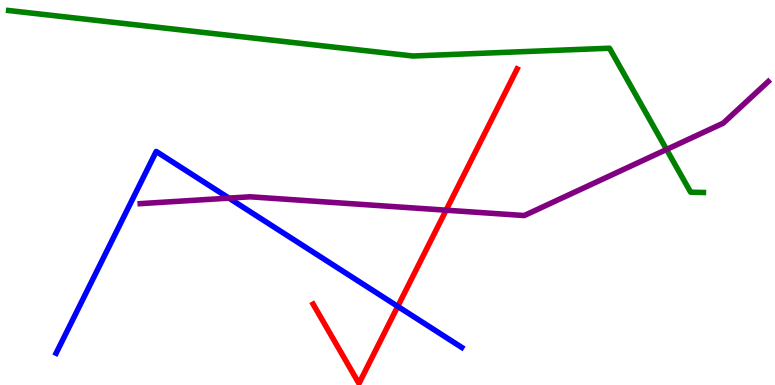[{'lines': ['blue', 'red'], 'intersections': [{'x': 5.13, 'y': 2.04}]}, {'lines': ['green', 'red'], 'intersections': []}, {'lines': ['purple', 'red'], 'intersections': [{'x': 5.76, 'y': 4.54}]}, {'lines': ['blue', 'green'], 'intersections': []}, {'lines': ['blue', 'purple'], 'intersections': [{'x': 2.95, 'y': 4.85}]}, {'lines': ['green', 'purple'], 'intersections': [{'x': 8.6, 'y': 6.12}]}]